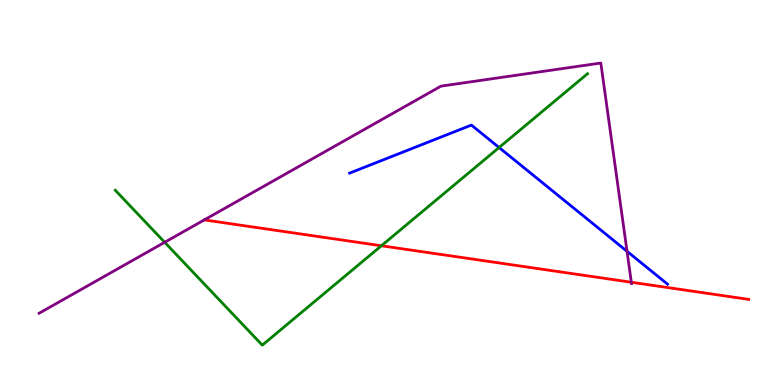[{'lines': ['blue', 'red'], 'intersections': []}, {'lines': ['green', 'red'], 'intersections': [{'x': 4.92, 'y': 3.62}]}, {'lines': ['purple', 'red'], 'intersections': [{'x': 8.15, 'y': 2.67}]}, {'lines': ['blue', 'green'], 'intersections': [{'x': 6.44, 'y': 6.17}]}, {'lines': ['blue', 'purple'], 'intersections': [{'x': 8.09, 'y': 3.47}]}, {'lines': ['green', 'purple'], 'intersections': [{'x': 2.12, 'y': 3.71}]}]